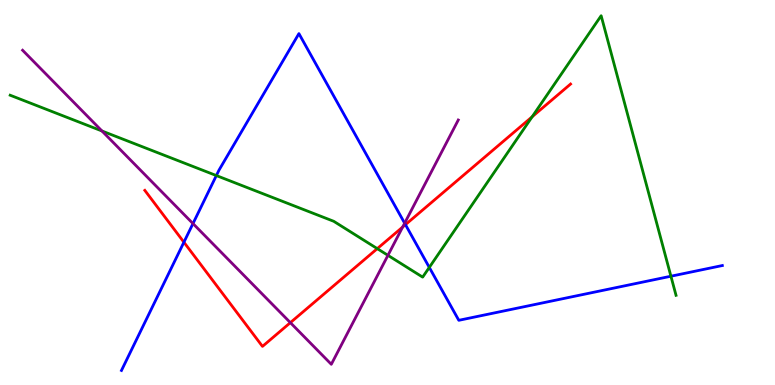[{'lines': ['blue', 'red'], 'intersections': [{'x': 2.37, 'y': 3.71}, {'x': 5.23, 'y': 4.17}]}, {'lines': ['green', 'red'], 'intersections': [{'x': 4.87, 'y': 3.54}, {'x': 6.87, 'y': 6.97}]}, {'lines': ['purple', 'red'], 'intersections': [{'x': 3.75, 'y': 1.62}, {'x': 5.2, 'y': 4.1}]}, {'lines': ['blue', 'green'], 'intersections': [{'x': 2.79, 'y': 5.44}, {'x': 5.54, 'y': 3.05}, {'x': 8.66, 'y': 2.83}]}, {'lines': ['blue', 'purple'], 'intersections': [{'x': 2.49, 'y': 4.19}, {'x': 5.22, 'y': 4.2}]}, {'lines': ['green', 'purple'], 'intersections': [{'x': 1.32, 'y': 6.6}, {'x': 5.01, 'y': 3.37}]}]